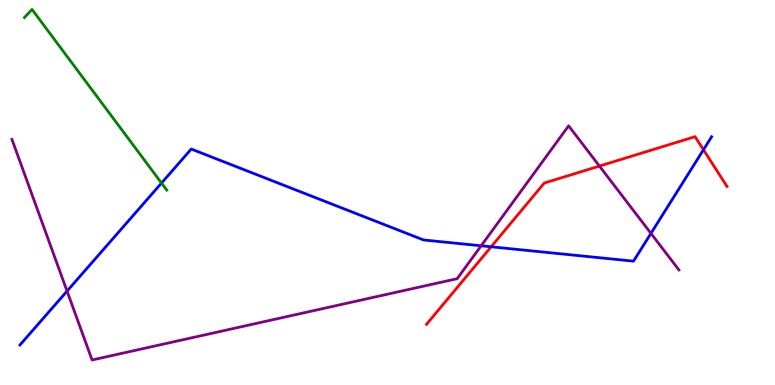[{'lines': ['blue', 'red'], 'intersections': [{'x': 6.34, 'y': 3.59}, {'x': 9.08, 'y': 6.11}]}, {'lines': ['green', 'red'], 'intersections': []}, {'lines': ['purple', 'red'], 'intersections': [{'x': 7.73, 'y': 5.69}]}, {'lines': ['blue', 'green'], 'intersections': [{'x': 2.08, 'y': 5.25}]}, {'lines': ['blue', 'purple'], 'intersections': [{'x': 0.865, 'y': 2.44}, {'x': 6.21, 'y': 3.62}, {'x': 8.4, 'y': 3.94}]}, {'lines': ['green', 'purple'], 'intersections': []}]